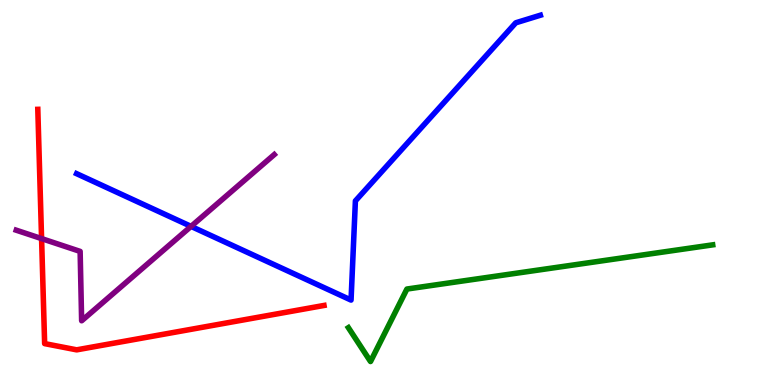[{'lines': ['blue', 'red'], 'intersections': []}, {'lines': ['green', 'red'], 'intersections': []}, {'lines': ['purple', 'red'], 'intersections': [{'x': 0.536, 'y': 3.8}]}, {'lines': ['blue', 'green'], 'intersections': []}, {'lines': ['blue', 'purple'], 'intersections': [{'x': 2.47, 'y': 4.12}]}, {'lines': ['green', 'purple'], 'intersections': []}]